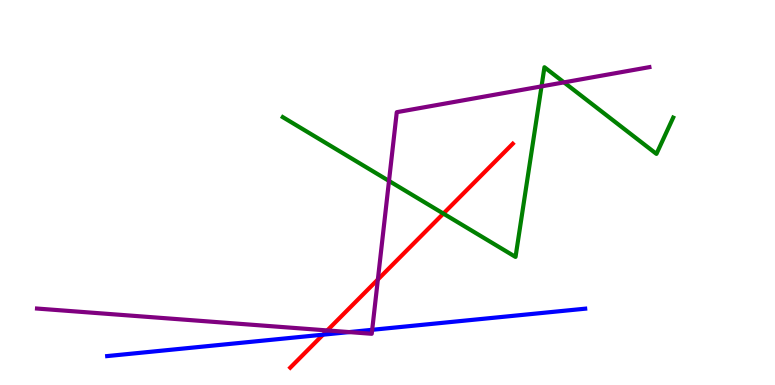[{'lines': ['blue', 'red'], 'intersections': [{'x': 4.17, 'y': 1.31}]}, {'lines': ['green', 'red'], 'intersections': [{'x': 5.72, 'y': 4.45}]}, {'lines': ['purple', 'red'], 'intersections': [{'x': 4.22, 'y': 1.42}, {'x': 4.88, 'y': 2.74}]}, {'lines': ['blue', 'green'], 'intersections': []}, {'lines': ['blue', 'purple'], 'intersections': [{'x': 4.51, 'y': 1.37}, {'x': 4.8, 'y': 1.43}]}, {'lines': ['green', 'purple'], 'intersections': [{'x': 5.02, 'y': 5.3}, {'x': 6.99, 'y': 7.76}, {'x': 7.28, 'y': 7.86}]}]